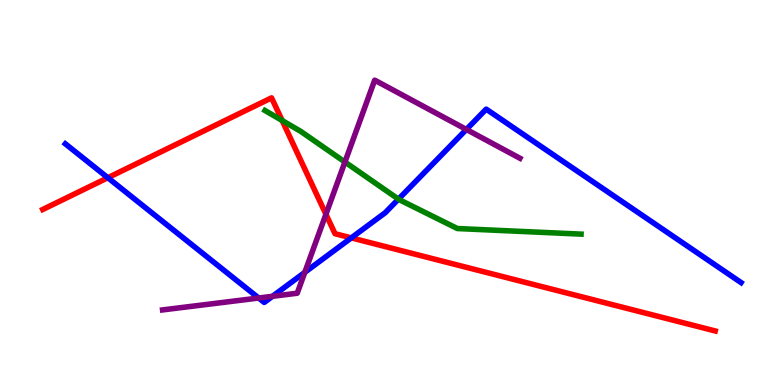[{'lines': ['blue', 'red'], 'intersections': [{'x': 1.39, 'y': 5.38}, {'x': 4.53, 'y': 3.82}]}, {'lines': ['green', 'red'], 'intersections': [{'x': 3.64, 'y': 6.87}]}, {'lines': ['purple', 'red'], 'intersections': [{'x': 4.21, 'y': 4.43}]}, {'lines': ['blue', 'green'], 'intersections': [{'x': 5.14, 'y': 4.83}]}, {'lines': ['blue', 'purple'], 'intersections': [{'x': 3.34, 'y': 2.26}, {'x': 3.52, 'y': 2.3}, {'x': 3.93, 'y': 2.93}, {'x': 6.02, 'y': 6.64}]}, {'lines': ['green', 'purple'], 'intersections': [{'x': 4.45, 'y': 5.79}]}]